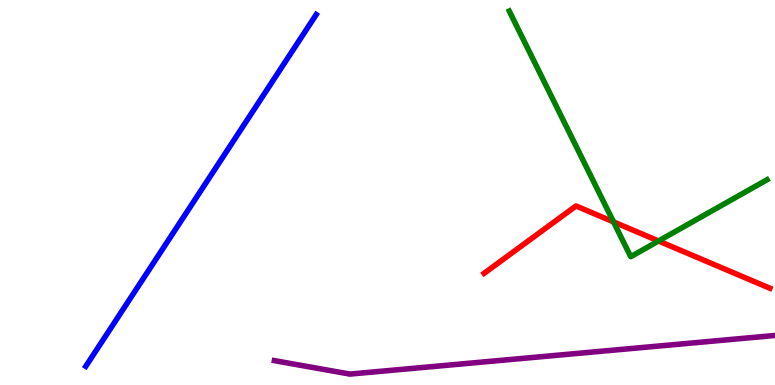[{'lines': ['blue', 'red'], 'intersections': []}, {'lines': ['green', 'red'], 'intersections': [{'x': 7.92, 'y': 4.24}, {'x': 8.5, 'y': 3.74}]}, {'lines': ['purple', 'red'], 'intersections': []}, {'lines': ['blue', 'green'], 'intersections': []}, {'lines': ['blue', 'purple'], 'intersections': []}, {'lines': ['green', 'purple'], 'intersections': []}]